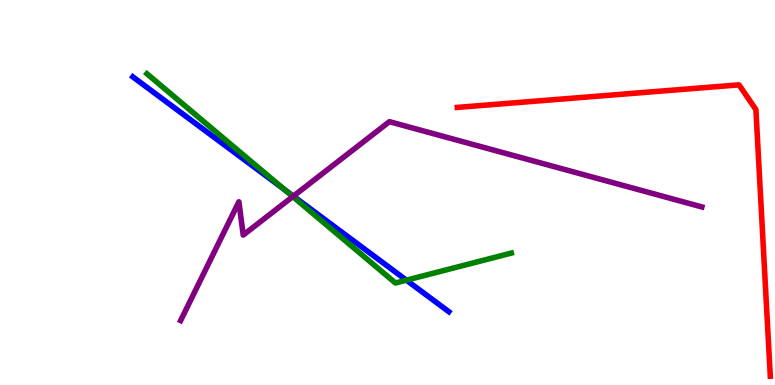[{'lines': ['blue', 'red'], 'intersections': []}, {'lines': ['green', 'red'], 'intersections': []}, {'lines': ['purple', 'red'], 'intersections': []}, {'lines': ['blue', 'green'], 'intersections': [{'x': 3.67, 'y': 5.08}, {'x': 5.24, 'y': 2.72}]}, {'lines': ['blue', 'purple'], 'intersections': [{'x': 3.79, 'y': 4.9}]}, {'lines': ['green', 'purple'], 'intersections': [{'x': 3.78, 'y': 4.89}]}]